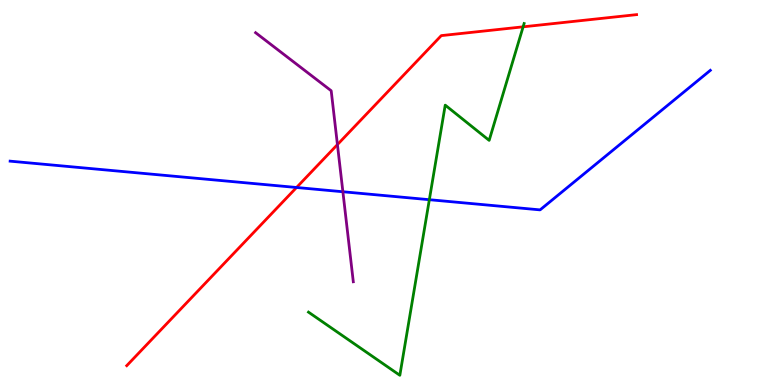[{'lines': ['blue', 'red'], 'intersections': [{'x': 3.83, 'y': 5.13}]}, {'lines': ['green', 'red'], 'intersections': [{'x': 6.75, 'y': 9.3}]}, {'lines': ['purple', 'red'], 'intersections': [{'x': 4.35, 'y': 6.24}]}, {'lines': ['blue', 'green'], 'intersections': [{'x': 5.54, 'y': 4.81}]}, {'lines': ['blue', 'purple'], 'intersections': [{'x': 4.42, 'y': 5.02}]}, {'lines': ['green', 'purple'], 'intersections': []}]